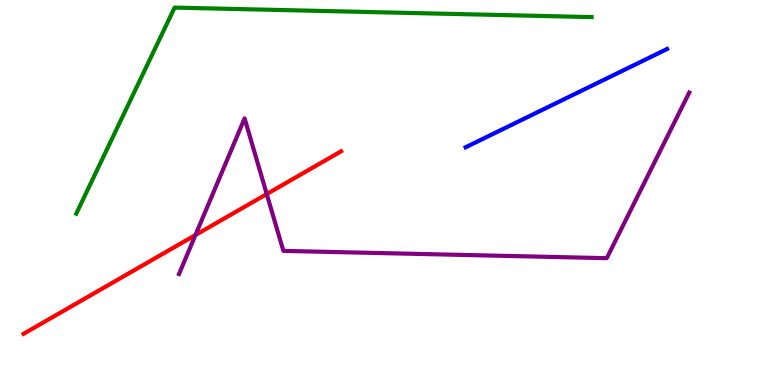[{'lines': ['blue', 'red'], 'intersections': []}, {'lines': ['green', 'red'], 'intersections': []}, {'lines': ['purple', 'red'], 'intersections': [{'x': 2.52, 'y': 3.9}, {'x': 3.44, 'y': 4.96}]}, {'lines': ['blue', 'green'], 'intersections': []}, {'lines': ['blue', 'purple'], 'intersections': []}, {'lines': ['green', 'purple'], 'intersections': []}]